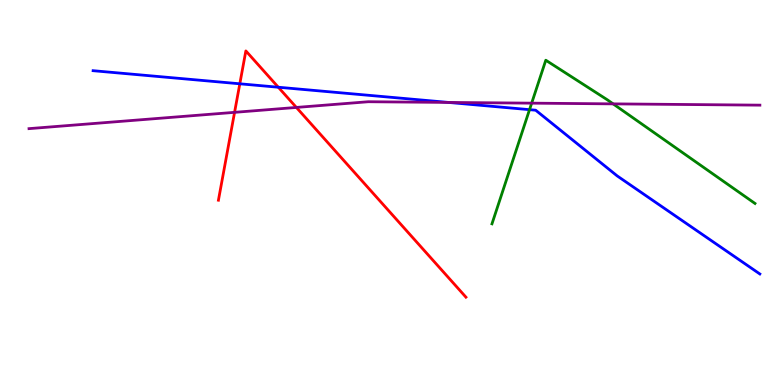[{'lines': ['blue', 'red'], 'intersections': [{'x': 3.09, 'y': 7.82}, {'x': 3.59, 'y': 7.73}]}, {'lines': ['green', 'red'], 'intersections': []}, {'lines': ['purple', 'red'], 'intersections': [{'x': 3.03, 'y': 7.08}, {'x': 3.82, 'y': 7.21}]}, {'lines': ['blue', 'green'], 'intersections': [{'x': 6.83, 'y': 7.15}]}, {'lines': ['blue', 'purple'], 'intersections': [{'x': 5.79, 'y': 7.34}]}, {'lines': ['green', 'purple'], 'intersections': [{'x': 6.86, 'y': 7.32}, {'x': 7.91, 'y': 7.3}]}]